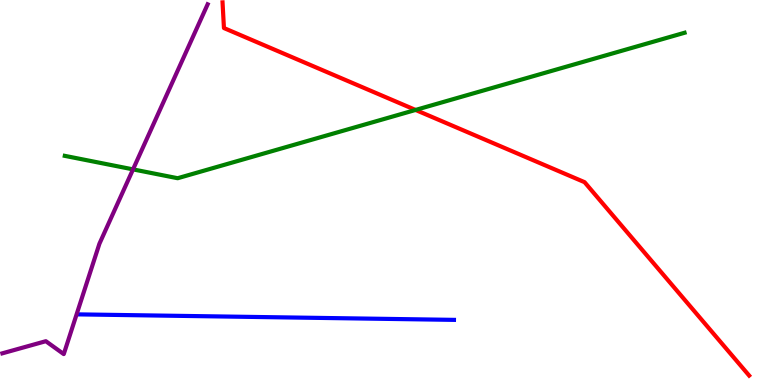[{'lines': ['blue', 'red'], 'intersections': []}, {'lines': ['green', 'red'], 'intersections': [{'x': 5.36, 'y': 7.14}]}, {'lines': ['purple', 'red'], 'intersections': []}, {'lines': ['blue', 'green'], 'intersections': []}, {'lines': ['blue', 'purple'], 'intersections': []}, {'lines': ['green', 'purple'], 'intersections': [{'x': 1.72, 'y': 5.6}]}]